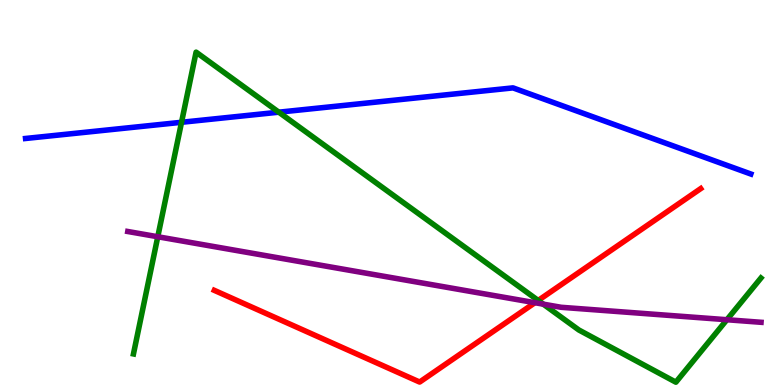[{'lines': ['blue', 'red'], 'intersections': []}, {'lines': ['green', 'red'], 'intersections': [{'x': 6.94, 'y': 2.2}]}, {'lines': ['purple', 'red'], 'intersections': [{'x': 6.9, 'y': 2.14}]}, {'lines': ['blue', 'green'], 'intersections': [{'x': 2.34, 'y': 6.82}, {'x': 3.6, 'y': 7.09}]}, {'lines': ['blue', 'purple'], 'intersections': []}, {'lines': ['green', 'purple'], 'intersections': [{'x': 2.04, 'y': 3.85}, {'x': 7.01, 'y': 2.1}, {'x': 9.38, 'y': 1.7}]}]